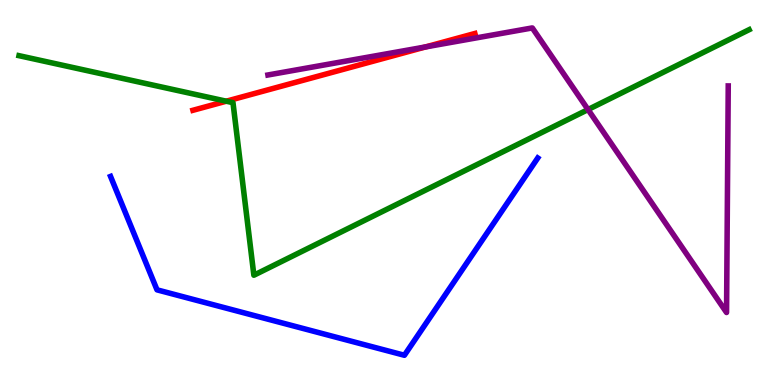[{'lines': ['blue', 'red'], 'intersections': []}, {'lines': ['green', 'red'], 'intersections': [{'x': 2.92, 'y': 7.37}]}, {'lines': ['purple', 'red'], 'intersections': [{'x': 5.49, 'y': 8.78}]}, {'lines': ['blue', 'green'], 'intersections': []}, {'lines': ['blue', 'purple'], 'intersections': []}, {'lines': ['green', 'purple'], 'intersections': [{'x': 7.59, 'y': 7.15}]}]